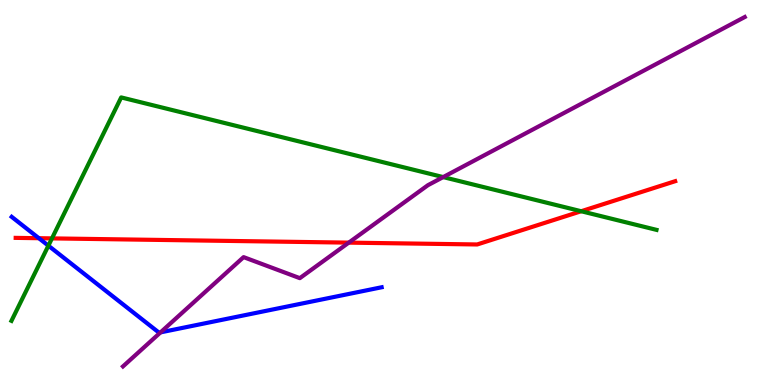[{'lines': ['blue', 'red'], 'intersections': [{'x': 0.502, 'y': 3.81}]}, {'lines': ['green', 'red'], 'intersections': [{'x': 0.67, 'y': 3.81}, {'x': 7.5, 'y': 4.51}]}, {'lines': ['purple', 'red'], 'intersections': [{'x': 4.5, 'y': 3.7}]}, {'lines': ['blue', 'green'], 'intersections': [{'x': 0.624, 'y': 3.62}]}, {'lines': ['blue', 'purple'], 'intersections': [{'x': 2.07, 'y': 1.37}]}, {'lines': ['green', 'purple'], 'intersections': [{'x': 5.72, 'y': 5.4}]}]